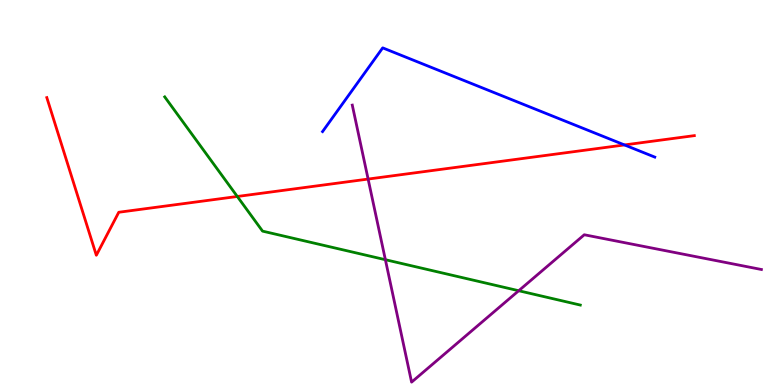[{'lines': ['blue', 'red'], 'intersections': [{'x': 8.06, 'y': 6.24}]}, {'lines': ['green', 'red'], 'intersections': [{'x': 3.06, 'y': 4.9}]}, {'lines': ['purple', 'red'], 'intersections': [{'x': 4.75, 'y': 5.35}]}, {'lines': ['blue', 'green'], 'intersections': []}, {'lines': ['blue', 'purple'], 'intersections': []}, {'lines': ['green', 'purple'], 'intersections': [{'x': 4.97, 'y': 3.25}, {'x': 6.69, 'y': 2.45}]}]